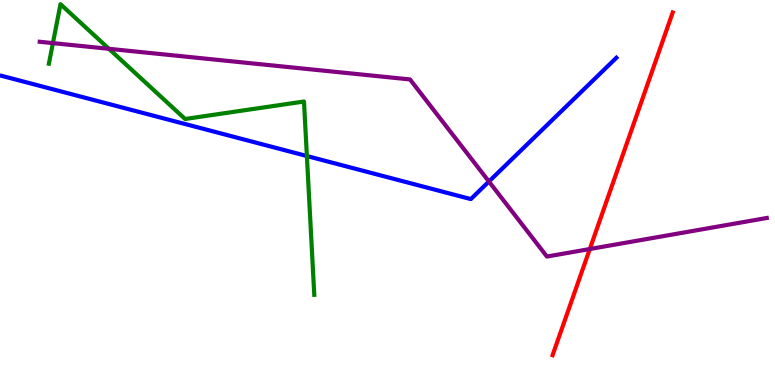[{'lines': ['blue', 'red'], 'intersections': []}, {'lines': ['green', 'red'], 'intersections': []}, {'lines': ['purple', 'red'], 'intersections': [{'x': 7.61, 'y': 3.53}]}, {'lines': ['blue', 'green'], 'intersections': [{'x': 3.96, 'y': 5.95}]}, {'lines': ['blue', 'purple'], 'intersections': [{'x': 6.31, 'y': 5.29}]}, {'lines': ['green', 'purple'], 'intersections': [{'x': 0.683, 'y': 8.88}, {'x': 1.41, 'y': 8.73}]}]